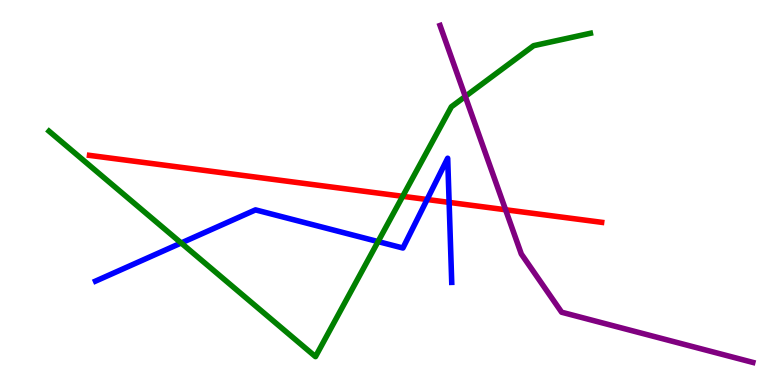[{'lines': ['blue', 'red'], 'intersections': [{'x': 5.51, 'y': 4.82}, {'x': 5.8, 'y': 4.74}]}, {'lines': ['green', 'red'], 'intersections': [{'x': 5.2, 'y': 4.9}]}, {'lines': ['purple', 'red'], 'intersections': [{'x': 6.52, 'y': 4.55}]}, {'lines': ['blue', 'green'], 'intersections': [{'x': 2.34, 'y': 3.69}, {'x': 4.88, 'y': 3.73}]}, {'lines': ['blue', 'purple'], 'intersections': []}, {'lines': ['green', 'purple'], 'intersections': [{'x': 6.0, 'y': 7.49}]}]